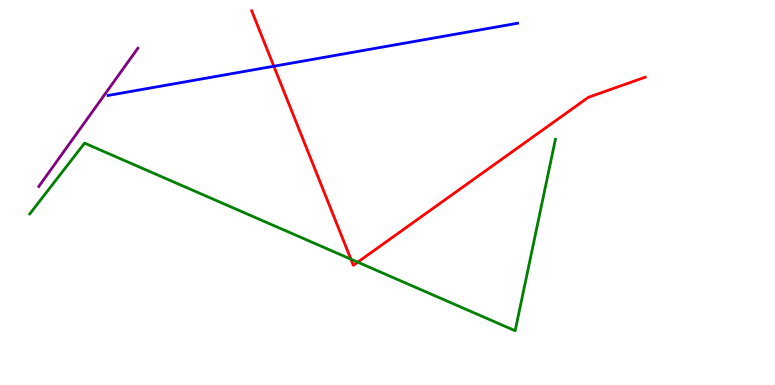[{'lines': ['blue', 'red'], 'intersections': [{'x': 3.53, 'y': 8.28}]}, {'lines': ['green', 'red'], 'intersections': [{'x': 4.53, 'y': 3.27}, {'x': 4.62, 'y': 3.19}]}, {'lines': ['purple', 'red'], 'intersections': []}, {'lines': ['blue', 'green'], 'intersections': []}, {'lines': ['blue', 'purple'], 'intersections': []}, {'lines': ['green', 'purple'], 'intersections': []}]